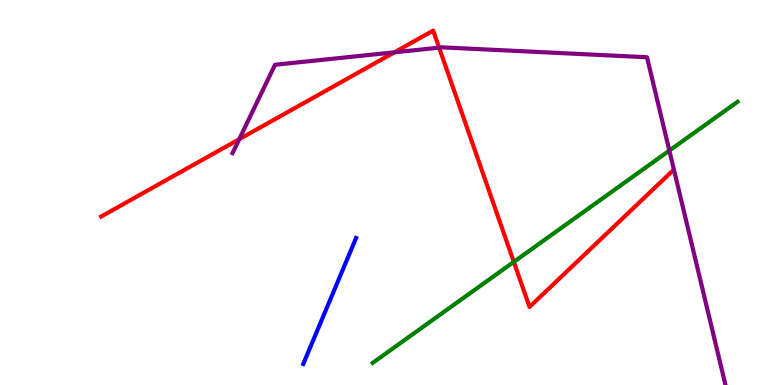[{'lines': ['blue', 'red'], 'intersections': []}, {'lines': ['green', 'red'], 'intersections': [{'x': 6.63, 'y': 3.2}]}, {'lines': ['purple', 'red'], 'intersections': [{'x': 3.09, 'y': 6.38}, {'x': 5.09, 'y': 8.64}, {'x': 5.67, 'y': 8.76}]}, {'lines': ['blue', 'green'], 'intersections': []}, {'lines': ['blue', 'purple'], 'intersections': []}, {'lines': ['green', 'purple'], 'intersections': [{'x': 8.64, 'y': 6.09}]}]